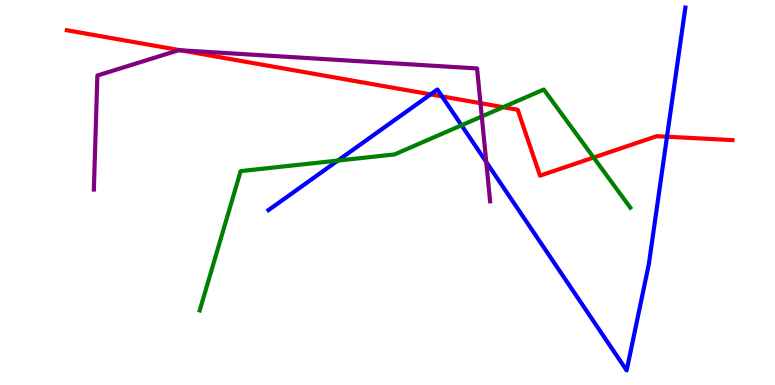[{'lines': ['blue', 'red'], 'intersections': [{'x': 5.56, 'y': 7.55}, {'x': 5.7, 'y': 7.5}, {'x': 8.61, 'y': 6.45}]}, {'lines': ['green', 'red'], 'intersections': [{'x': 6.49, 'y': 7.22}, {'x': 7.66, 'y': 5.91}]}, {'lines': ['purple', 'red'], 'intersections': [{'x': 2.33, 'y': 8.69}, {'x': 6.2, 'y': 7.32}]}, {'lines': ['blue', 'green'], 'intersections': [{'x': 4.36, 'y': 5.83}, {'x': 5.96, 'y': 6.75}]}, {'lines': ['blue', 'purple'], 'intersections': [{'x': 6.27, 'y': 5.79}]}, {'lines': ['green', 'purple'], 'intersections': [{'x': 6.22, 'y': 6.97}]}]